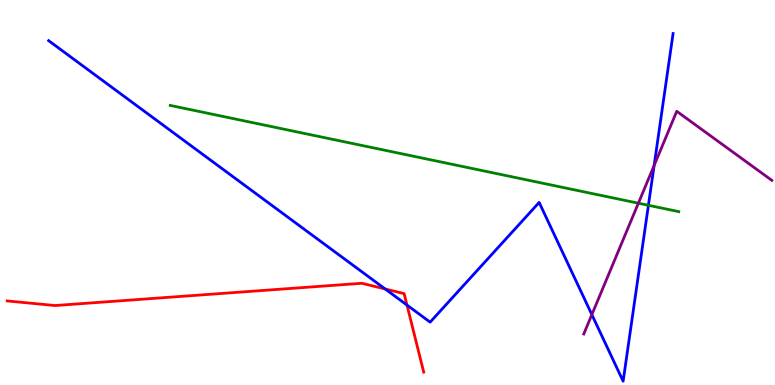[{'lines': ['blue', 'red'], 'intersections': [{'x': 4.97, 'y': 2.49}, {'x': 5.25, 'y': 2.08}]}, {'lines': ['green', 'red'], 'intersections': []}, {'lines': ['purple', 'red'], 'intersections': []}, {'lines': ['blue', 'green'], 'intersections': [{'x': 8.37, 'y': 4.67}]}, {'lines': ['blue', 'purple'], 'intersections': [{'x': 7.64, 'y': 1.83}, {'x': 8.44, 'y': 5.7}]}, {'lines': ['green', 'purple'], 'intersections': [{'x': 8.24, 'y': 4.72}]}]